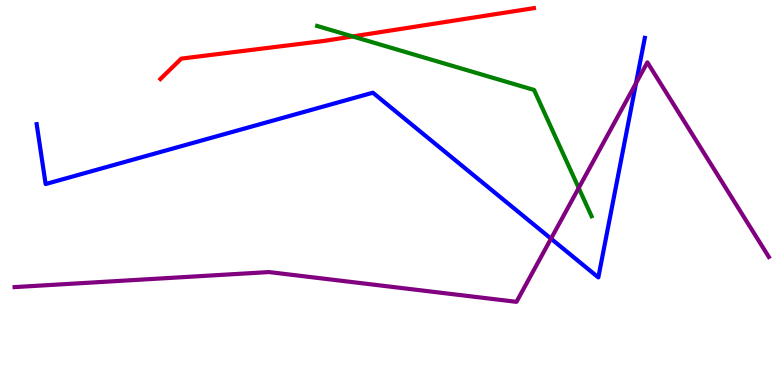[{'lines': ['blue', 'red'], 'intersections': []}, {'lines': ['green', 'red'], 'intersections': [{'x': 4.55, 'y': 9.05}]}, {'lines': ['purple', 'red'], 'intersections': []}, {'lines': ['blue', 'green'], 'intersections': []}, {'lines': ['blue', 'purple'], 'intersections': [{'x': 7.11, 'y': 3.8}, {'x': 8.21, 'y': 7.84}]}, {'lines': ['green', 'purple'], 'intersections': [{'x': 7.47, 'y': 5.12}]}]